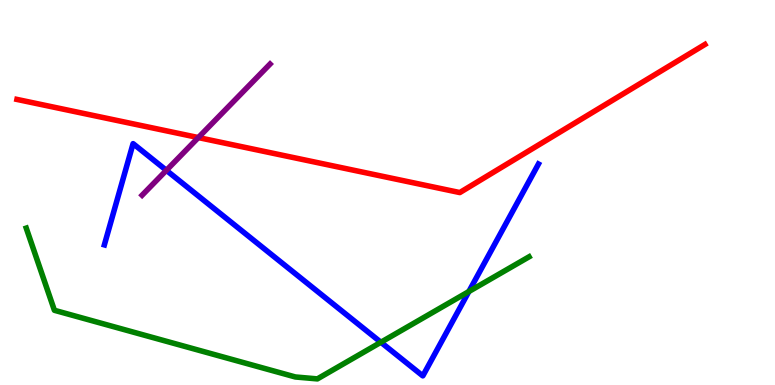[{'lines': ['blue', 'red'], 'intersections': []}, {'lines': ['green', 'red'], 'intersections': []}, {'lines': ['purple', 'red'], 'intersections': [{'x': 2.56, 'y': 6.43}]}, {'lines': ['blue', 'green'], 'intersections': [{'x': 4.91, 'y': 1.11}, {'x': 6.05, 'y': 2.43}]}, {'lines': ['blue', 'purple'], 'intersections': [{'x': 2.15, 'y': 5.58}]}, {'lines': ['green', 'purple'], 'intersections': []}]